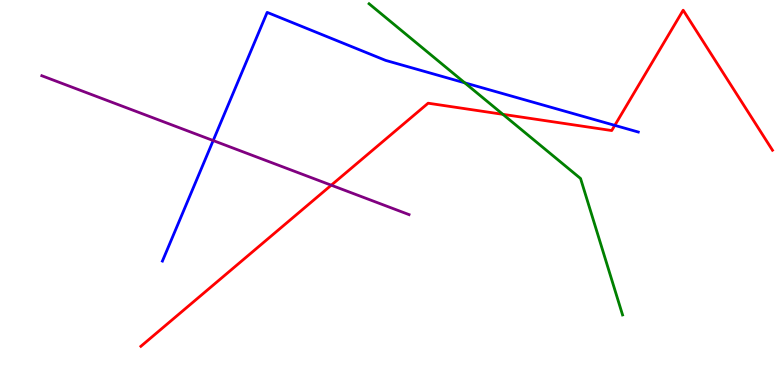[{'lines': ['blue', 'red'], 'intersections': [{'x': 7.93, 'y': 6.74}]}, {'lines': ['green', 'red'], 'intersections': [{'x': 6.49, 'y': 7.03}]}, {'lines': ['purple', 'red'], 'intersections': [{'x': 4.27, 'y': 5.19}]}, {'lines': ['blue', 'green'], 'intersections': [{'x': 6.0, 'y': 7.85}]}, {'lines': ['blue', 'purple'], 'intersections': [{'x': 2.75, 'y': 6.35}]}, {'lines': ['green', 'purple'], 'intersections': []}]